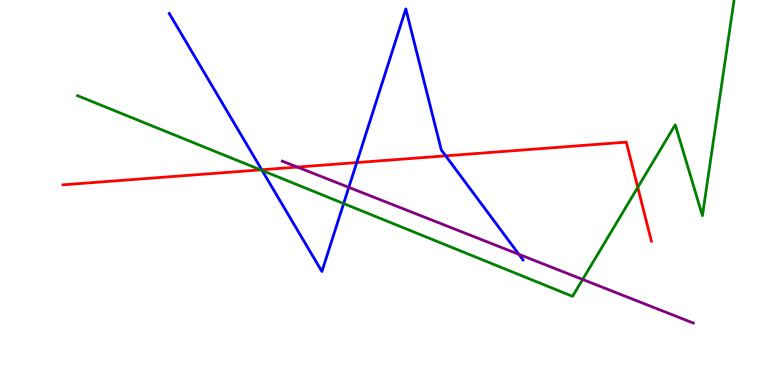[{'lines': ['blue', 'red'], 'intersections': [{'x': 3.38, 'y': 5.59}, {'x': 4.6, 'y': 5.78}, {'x': 5.75, 'y': 5.95}]}, {'lines': ['green', 'red'], 'intersections': [{'x': 3.36, 'y': 5.59}, {'x': 8.23, 'y': 5.13}]}, {'lines': ['purple', 'red'], 'intersections': [{'x': 3.84, 'y': 5.66}]}, {'lines': ['blue', 'green'], 'intersections': [{'x': 3.38, 'y': 5.57}, {'x': 4.43, 'y': 4.71}]}, {'lines': ['blue', 'purple'], 'intersections': [{'x': 4.5, 'y': 5.13}, {'x': 6.7, 'y': 3.39}]}, {'lines': ['green', 'purple'], 'intersections': [{'x': 7.52, 'y': 2.74}]}]